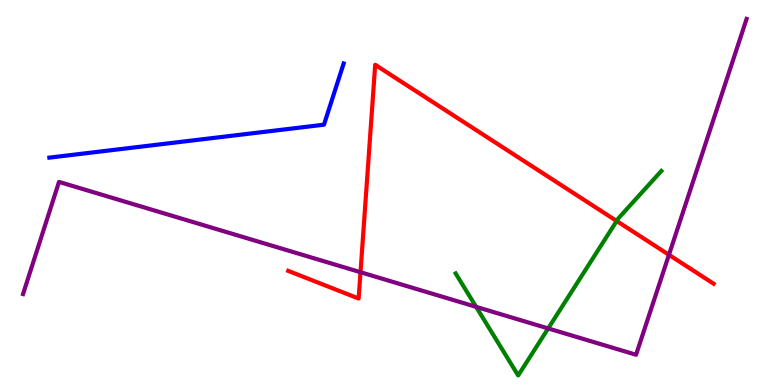[{'lines': ['blue', 'red'], 'intersections': []}, {'lines': ['green', 'red'], 'intersections': [{'x': 7.96, 'y': 4.26}]}, {'lines': ['purple', 'red'], 'intersections': [{'x': 4.65, 'y': 2.93}, {'x': 8.63, 'y': 3.38}]}, {'lines': ['blue', 'green'], 'intersections': []}, {'lines': ['blue', 'purple'], 'intersections': []}, {'lines': ['green', 'purple'], 'intersections': [{'x': 6.14, 'y': 2.03}, {'x': 7.07, 'y': 1.47}]}]